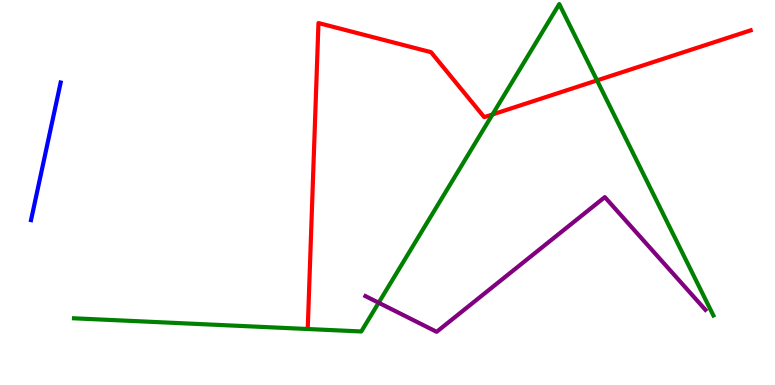[{'lines': ['blue', 'red'], 'intersections': []}, {'lines': ['green', 'red'], 'intersections': [{'x': 6.35, 'y': 7.03}, {'x': 7.7, 'y': 7.91}]}, {'lines': ['purple', 'red'], 'intersections': []}, {'lines': ['blue', 'green'], 'intersections': []}, {'lines': ['blue', 'purple'], 'intersections': []}, {'lines': ['green', 'purple'], 'intersections': [{'x': 4.89, 'y': 2.14}]}]